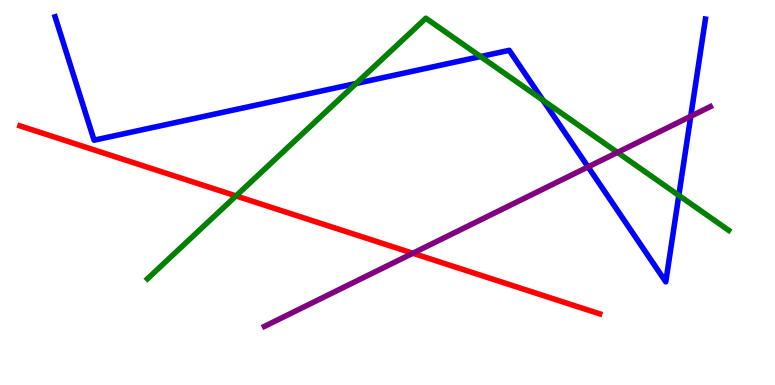[{'lines': ['blue', 'red'], 'intersections': []}, {'lines': ['green', 'red'], 'intersections': [{'x': 3.05, 'y': 4.91}]}, {'lines': ['purple', 'red'], 'intersections': [{'x': 5.33, 'y': 3.42}]}, {'lines': ['blue', 'green'], 'intersections': [{'x': 4.6, 'y': 7.83}, {'x': 6.2, 'y': 8.53}, {'x': 7.01, 'y': 7.4}, {'x': 8.76, 'y': 4.92}]}, {'lines': ['blue', 'purple'], 'intersections': [{'x': 7.59, 'y': 5.66}, {'x': 8.91, 'y': 6.98}]}, {'lines': ['green', 'purple'], 'intersections': [{'x': 7.97, 'y': 6.04}]}]